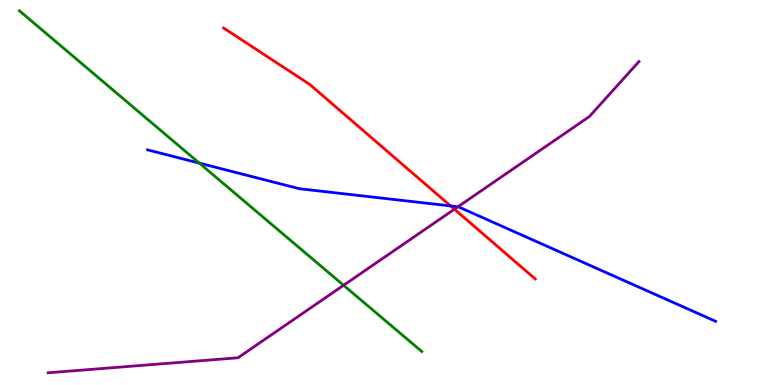[{'lines': ['blue', 'red'], 'intersections': [{'x': 5.81, 'y': 4.65}]}, {'lines': ['green', 'red'], 'intersections': []}, {'lines': ['purple', 'red'], 'intersections': [{'x': 5.86, 'y': 4.57}]}, {'lines': ['blue', 'green'], 'intersections': [{'x': 2.57, 'y': 5.76}]}, {'lines': ['blue', 'purple'], 'intersections': [{'x': 5.91, 'y': 4.63}]}, {'lines': ['green', 'purple'], 'intersections': [{'x': 4.43, 'y': 2.59}]}]